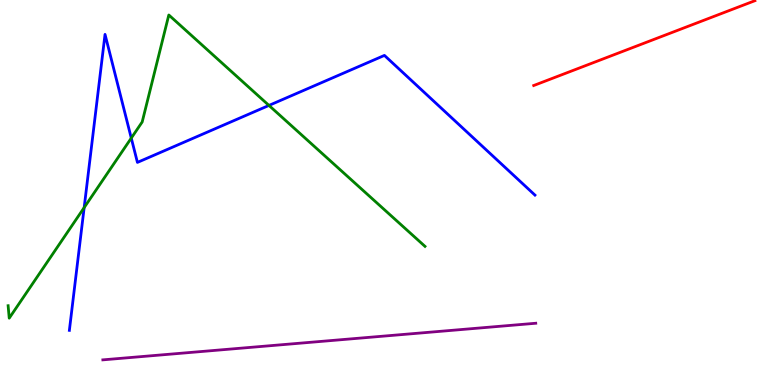[{'lines': ['blue', 'red'], 'intersections': []}, {'lines': ['green', 'red'], 'intersections': []}, {'lines': ['purple', 'red'], 'intersections': []}, {'lines': ['blue', 'green'], 'intersections': [{'x': 1.09, 'y': 4.61}, {'x': 1.69, 'y': 6.41}, {'x': 3.47, 'y': 7.26}]}, {'lines': ['blue', 'purple'], 'intersections': []}, {'lines': ['green', 'purple'], 'intersections': []}]